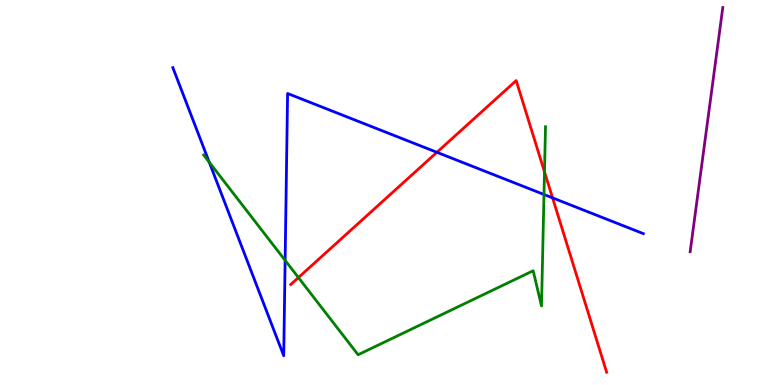[{'lines': ['blue', 'red'], 'intersections': [{'x': 5.64, 'y': 6.04}, {'x': 7.13, 'y': 4.86}]}, {'lines': ['green', 'red'], 'intersections': [{'x': 3.85, 'y': 2.79}, {'x': 7.03, 'y': 5.54}]}, {'lines': ['purple', 'red'], 'intersections': []}, {'lines': ['blue', 'green'], 'intersections': [{'x': 2.7, 'y': 5.79}, {'x': 3.68, 'y': 3.24}, {'x': 7.02, 'y': 4.95}]}, {'lines': ['blue', 'purple'], 'intersections': []}, {'lines': ['green', 'purple'], 'intersections': []}]